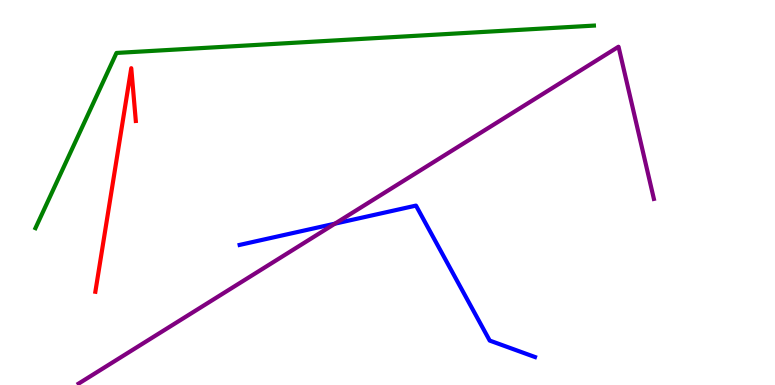[{'lines': ['blue', 'red'], 'intersections': []}, {'lines': ['green', 'red'], 'intersections': []}, {'lines': ['purple', 'red'], 'intersections': []}, {'lines': ['blue', 'green'], 'intersections': []}, {'lines': ['blue', 'purple'], 'intersections': [{'x': 4.32, 'y': 4.19}]}, {'lines': ['green', 'purple'], 'intersections': []}]